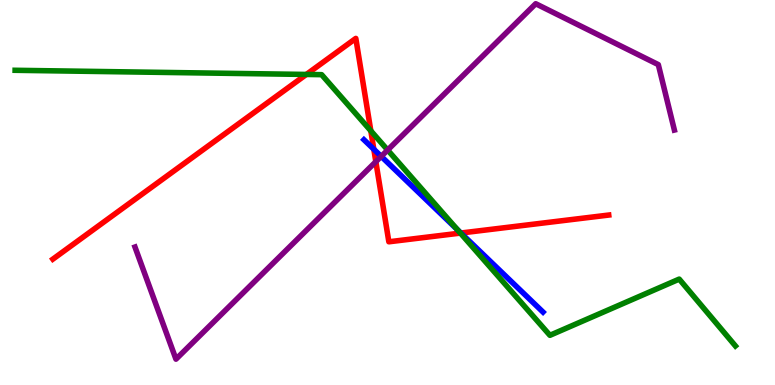[{'lines': ['blue', 'red'], 'intersections': [{'x': 4.82, 'y': 6.12}, {'x': 5.95, 'y': 3.95}]}, {'lines': ['green', 'red'], 'intersections': [{'x': 3.95, 'y': 8.07}, {'x': 4.78, 'y': 6.6}, {'x': 5.94, 'y': 3.95}]}, {'lines': ['purple', 'red'], 'intersections': [{'x': 4.85, 'y': 5.8}]}, {'lines': ['blue', 'green'], 'intersections': [{'x': 5.9, 'y': 4.03}]}, {'lines': ['blue', 'purple'], 'intersections': [{'x': 4.92, 'y': 5.94}]}, {'lines': ['green', 'purple'], 'intersections': [{'x': 5.0, 'y': 6.1}]}]